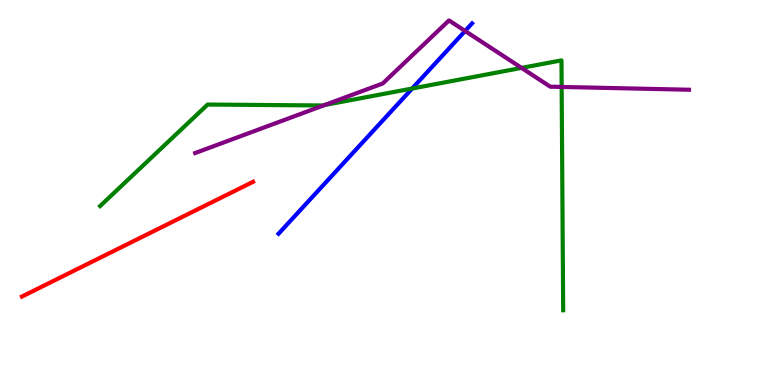[{'lines': ['blue', 'red'], 'intersections': []}, {'lines': ['green', 'red'], 'intersections': []}, {'lines': ['purple', 'red'], 'intersections': []}, {'lines': ['blue', 'green'], 'intersections': [{'x': 5.32, 'y': 7.7}]}, {'lines': ['blue', 'purple'], 'intersections': [{'x': 6.0, 'y': 9.2}]}, {'lines': ['green', 'purple'], 'intersections': [{'x': 4.19, 'y': 7.27}, {'x': 6.73, 'y': 8.24}, {'x': 7.25, 'y': 7.74}]}]